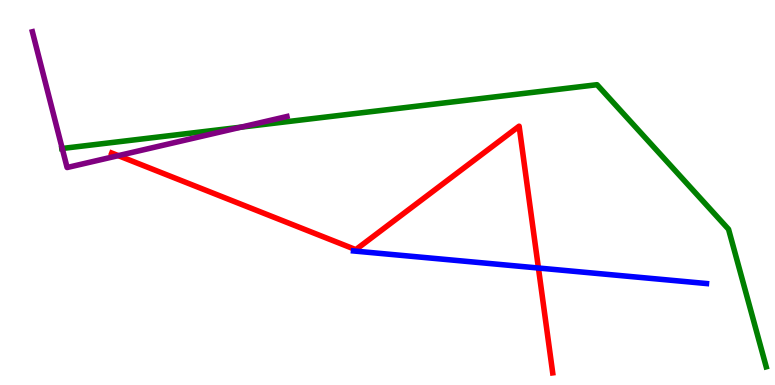[{'lines': ['blue', 'red'], 'intersections': [{'x': 6.95, 'y': 3.04}]}, {'lines': ['green', 'red'], 'intersections': []}, {'lines': ['purple', 'red'], 'intersections': [{'x': 1.53, 'y': 5.96}]}, {'lines': ['blue', 'green'], 'intersections': []}, {'lines': ['blue', 'purple'], 'intersections': []}, {'lines': ['green', 'purple'], 'intersections': [{'x': 0.803, 'y': 6.14}, {'x': 3.11, 'y': 6.7}]}]